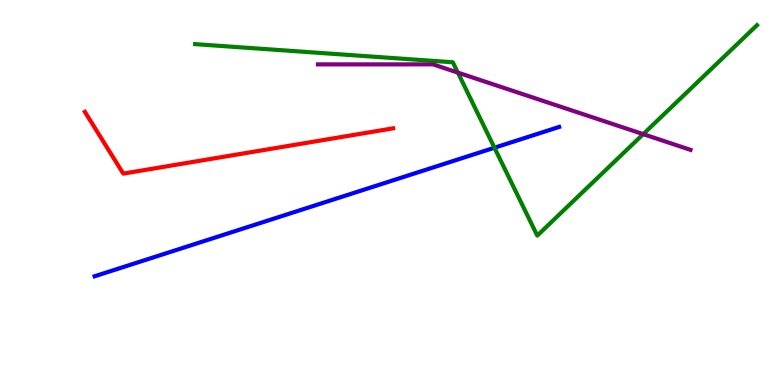[{'lines': ['blue', 'red'], 'intersections': []}, {'lines': ['green', 'red'], 'intersections': []}, {'lines': ['purple', 'red'], 'intersections': []}, {'lines': ['blue', 'green'], 'intersections': [{'x': 6.38, 'y': 6.16}]}, {'lines': ['blue', 'purple'], 'intersections': []}, {'lines': ['green', 'purple'], 'intersections': [{'x': 5.91, 'y': 8.11}, {'x': 8.3, 'y': 6.52}]}]